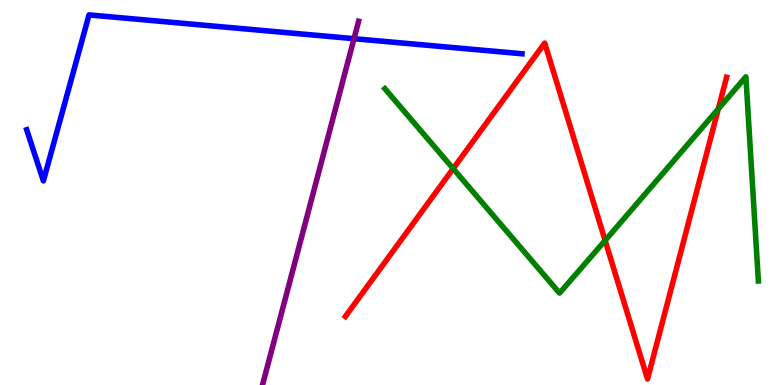[{'lines': ['blue', 'red'], 'intersections': []}, {'lines': ['green', 'red'], 'intersections': [{'x': 5.85, 'y': 5.62}, {'x': 7.81, 'y': 3.75}, {'x': 9.27, 'y': 7.17}]}, {'lines': ['purple', 'red'], 'intersections': []}, {'lines': ['blue', 'green'], 'intersections': []}, {'lines': ['blue', 'purple'], 'intersections': [{'x': 4.57, 'y': 9.0}]}, {'lines': ['green', 'purple'], 'intersections': []}]